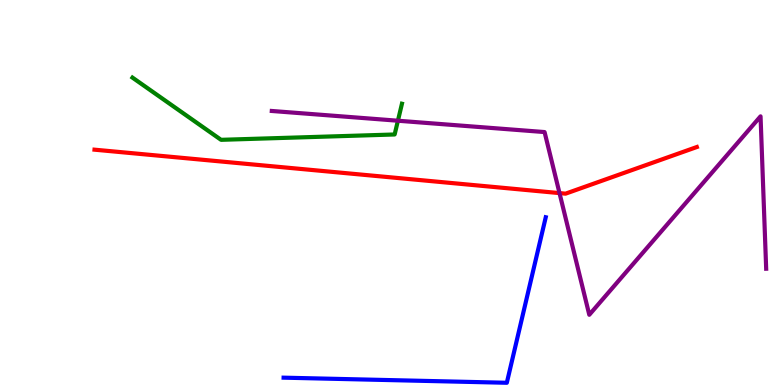[{'lines': ['blue', 'red'], 'intersections': []}, {'lines': ['green', 'red'], 'intersections': []}, {'lines': ['purple', 'red'], 'intersections': [{'x': 7.22, 'y': 4.98}]}, {'lines': ['blue', 'green'], 'intersections': []}, {'lines': ['blue', 'purple'], 'intersections': []}, {'lines': ['green', 'purple'], 'intersections': [{'x': 5.13, 'y': 6.86}]}]